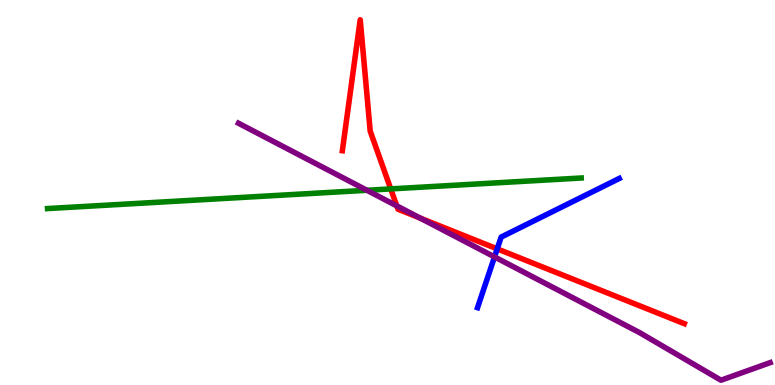[{'lines': ['blue', 'red'], 'intersections': [{'x': 6.42, 'y': 3.54}]}, {'lines': ['green', 'red'], 'intersections': [{'x': 5.04, 'y': 5.09}]}, {'lines': ['purple', 'red'], 'intersections': [{'x': 5.12, 'y': 4.65}, {'x': 5.42, 'y': 4.34}]}, {'lines': ['blue', 'green'], 'intersections': []}, {'lines': ['blue', 'purple'], 'intersections': [{'x': 6.38, 'y': 3.33}]}, {'lines': ['green', 'purple'], 'intersections': [{'x': 4.73, 'y': 5.06}]}]